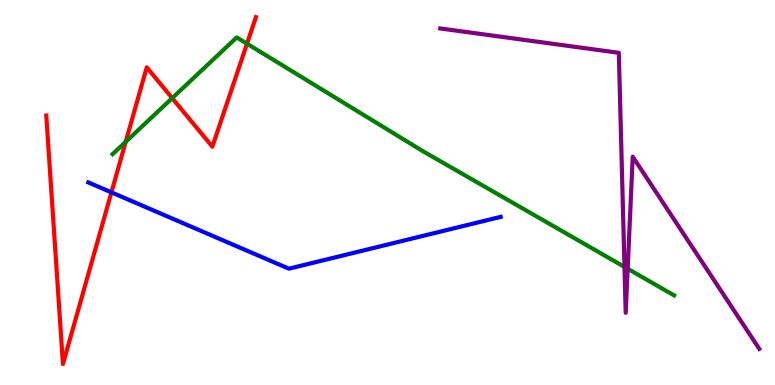[{'lines': ['blue', 'red'], 'intersections': [{'x': 1.44, 'y': 5.0}]}, {'lines': ['green', 'red'], 'intersections': [{'x': 1.62, 'y': 6.32}, {'x': 2.22, 'y': 7.45}, {'x': 3.19, 'y': 8.87}]}, {'lines': ['purple', 'red'], 'intersections': []}, {'lines': ['blue', 'green'], 'intersections': []}, {'lines': ['blue', 'purple'], 'intersections': []}, {'lines': ['green', 'purple'], 'intersections': [{'x': 8.06, 'y': 3.07}, {'x': 8.1, 'y': 3.02}]}]